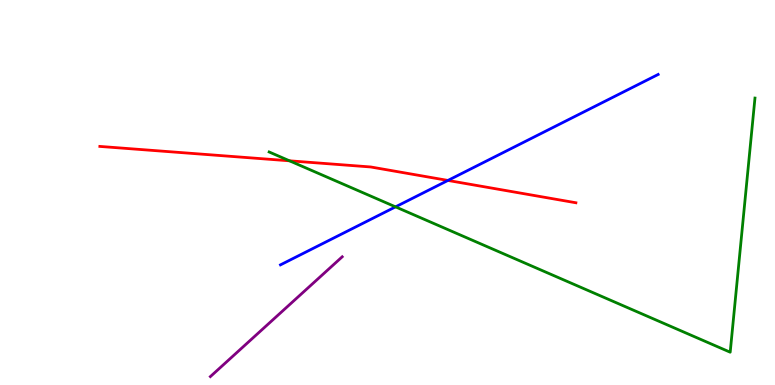[{'lines': ['blue', 'red'], 'intersections': [{'x': 5.78, 'y': 5.31}]}, {'lines': ['green', 'red'], 'intersections': [{'x': 3.74, 'y': 5.82}]}, {'lines': ['purple', 'red'], 'intersections': []}, {'lines': ['blue', 'green'], 'intersections': [{'x': 5.1, 'y': 4.63}]}, {'lines': ['blue', 'purple'], 'intersections': []}, {'lines': ['green', 'purple'], 'intersections': []}]